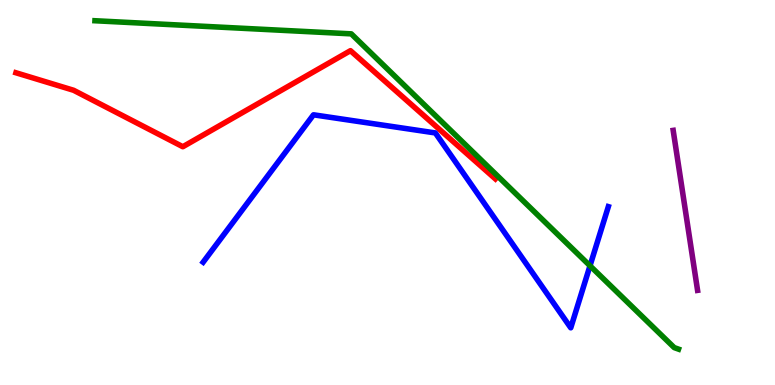[{'lines': ['blue', 'red'], 'intersections': []}, {'lines': ['green', 'red'], 'intersections': []}, {'lines': ['purple', 'red'], 'intersections': []}, {'lines': ['blue', 'green'], 'intersections': [{'x': 7.61, 'y': 3.1}]}, {'lines': ['blue', 'purple'], 'intersections': []}, {'lines': ['green', 'purple'], 'intersections': []}]